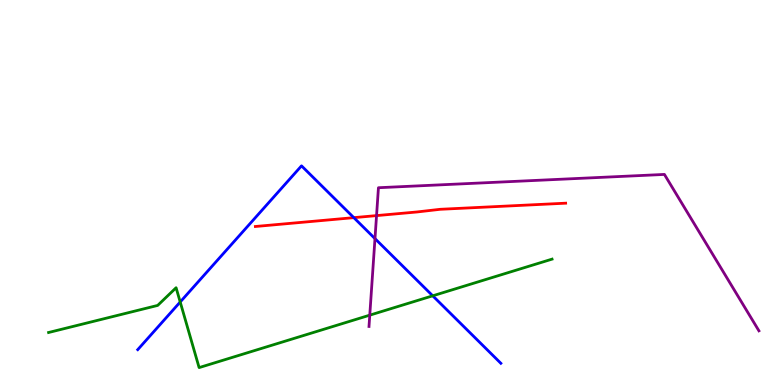[{'lines': ['blue', 'red'], 'intersections': [{'x': 4.57, 'y': 4.35}]}, {'lines': ['green', 'red'], 'intersections': []}, {'lines': ['purple', 'red'], 'intersections': [{'x': 4.86, 'y': 4.4}]}, {'lines': ['blue', 'green'], 'intersections': [{'x': 2.33, 'y': 2.16}, {'x': 5.58, 'y': 2.32}]}, {'lines': ['blue', 'purple'], 'intersections': [{'x': 4.84, 'y': 3.8}]}, {'lines': ['green', 'purple'], 'intersections': [{'x': 4.77, 'y': 1.81}]}]